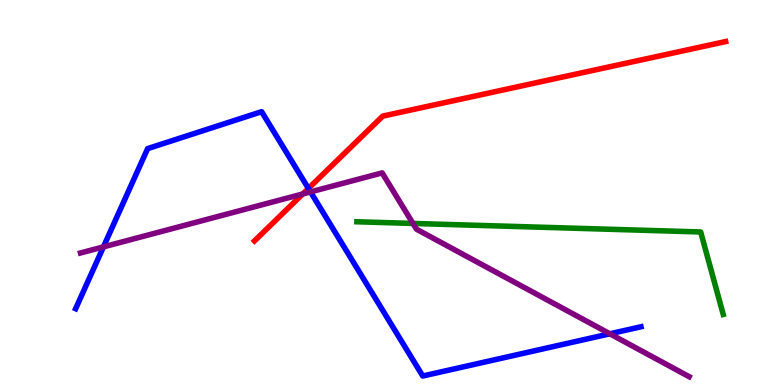[{'lines': ['blue', 'red'], 'intersections': [{'x': 3.98, 'y': 5.11}]}, {'lines': ['green', 'red'], 'intersections': []}, {'lines': ['purple', 'red'], 'intersections': [{'x': 3.91, 'y': 4.96}]}, {'lines': ['blue', 'green'], 'intersections': []}, {'lines': ['blue', 'purple'], 'intersections': [{'x': 1.33, 'y': 3.59}, {'x': 4.01, 'y': 5.02}, {'x': 7.87, 'y': 1.33}]}, {'lines': ['green', 'purple'], 'intersections': [{'x': 5.33, 'y': 4.2}]}]